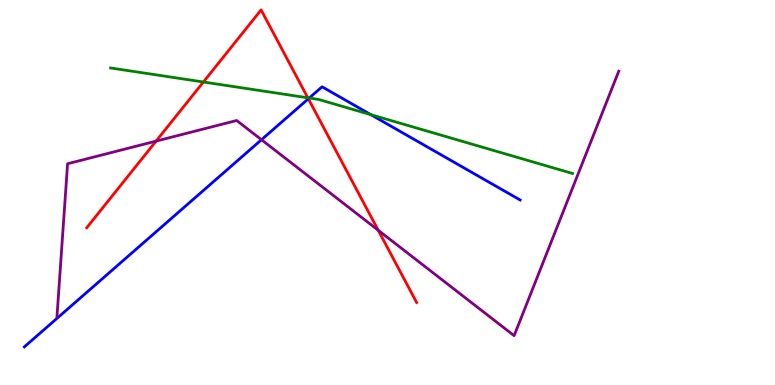[{'lines': ['blue', 'red'], 'intersections': [{'x': 3.98, 'y': 7.43}]}, {'lines': ['green', 'red'], 'intersections': [{'x': 2.62, 'y': 7.87}, {'x': 3.97, 'y': 7.46}]}, {'lines': ['purple', 'red'], 'intersections': [{'x': 2.01, 'y': 6.33}, {'x': 4.88, 'y': 4.02}]}, {'lines': ['blue', 'green'], 'intersections': [{'x': 3.99, 'y': 7.45}, {'x': 4.79, 'y': 7.02}]}, {'lines': ['blue', 'purple'], 'intersections': [{'x': 3.37, 'y': 6.37}]}, {'lines': ['green', 'purple'], 'intersections': []}]